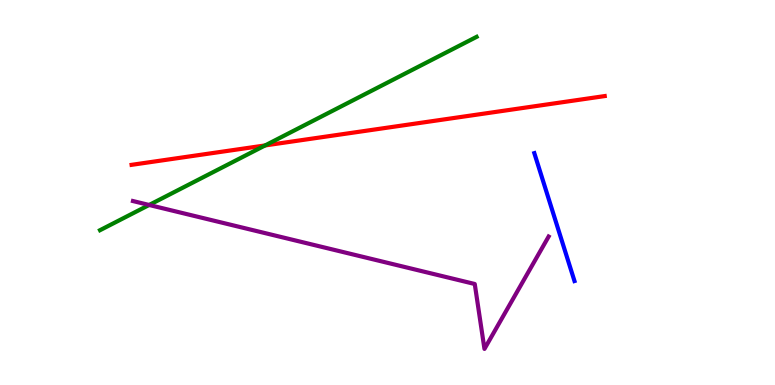[{'lines': ['blue', 'red'], 'intersections': []}, {'lines': ['green', 'red'], 'intersections': [{'x': 3.42, 'y': 6.22}]}, {'lines': ['purple', 'red'], 'intersections': []}, {'lines': ['blue', 'green'], 'intersections': []}, {'lines': ['blue', 'purple'], 'intersections': []}, {'lines': ['green', 'purple'], 'intersections': [{'x': 1.92, 'y': 4.68}]}]